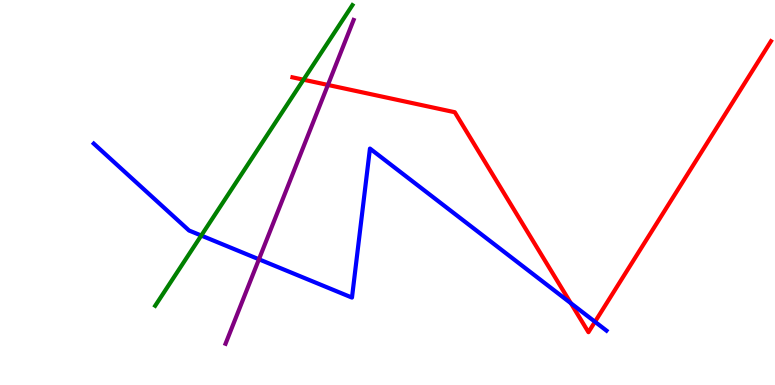[{'lines': ['blue', 'red'], 'intersections': [{'x': 7.37, 'y': 2.13}, {'x': 7.68, 'y': 1.64}]}, {'lines': ['green', 'red'], 'intersections': [{'x': 3.92, 'y': 7.93}]}, {'lines': ['purple', 'red'], 'intersections': [{'x': 4.23, 'y': 7.79}]}, {'lines': ['blue', 'green'], 'intersections': [{'x': 2.6, 'y': 3.88}]}, {'lines': ['blue', 'purple'], 'intersections': [{'x': 3.34, 'y': 3.27}]}, {'lines': ['green', 'purple'], 'intersections': []}]